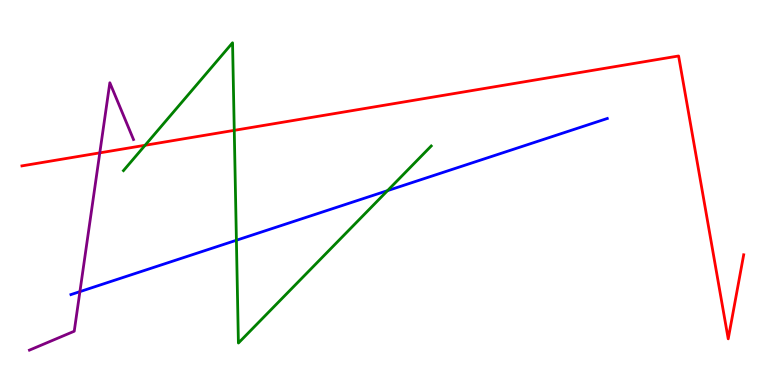[{'lines': ['blue', 'red'], 'intersections': []}, {'lines': ['green', 'red'], 'intersections': [{'x': 1.87, 'y': 6.23}, {'x': 3.02, 'y': 6.61}]}, {'lines': ['purple', 'red'], 'intersections': [{'x': 1.29, 'y': 6.03}]}, {'lines': ['blue', 'green'], 'intersections': [{'x': 3.05, 'y': 3.76}, {'x': 5.0, 'y': 5.05}]}, {'lines': ['blue', 'purple'], 'intersections': [{'x': 1.03, 'y': 2.43}]}, {'lines': ['green', 'purple'], 'intersections': []}]